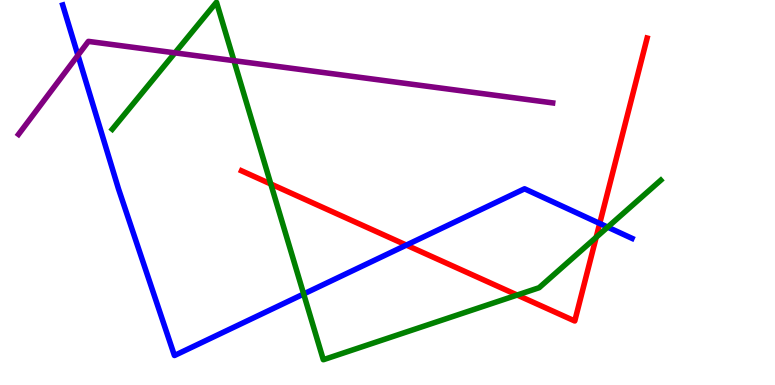[{'lines': ['blue', 'red'], 'intersections': [{'x': 5.24, 'y': 3.63}, {'x': 7.74, 'y': 4.2}]}, {'lines': ['green', 'red'], 'intersections': [{'x': 3.49, 'y': 5.22}, {'x': 6.67, 'y': 2.34}, {'x': 7.69, 'y': 3.84}]}, {'lines': ['purple', 'red'], 'intersections': []}, {'lines': ['blue', 'green'], 'intersections': [{'x': 3.92, 'y': 2.36}, {'x': 7.84, 'y': 4.1}]}, {'lines': ['blue', 'purple'], 'intersections': [{'x': 1.01, 'y': 8.56}]}, {'lines': ['green', 'purple'], 'intersections': [{'x': 2.26, 'y': 8.63}, {'x': 3.02, 'y': 8.42}]}]